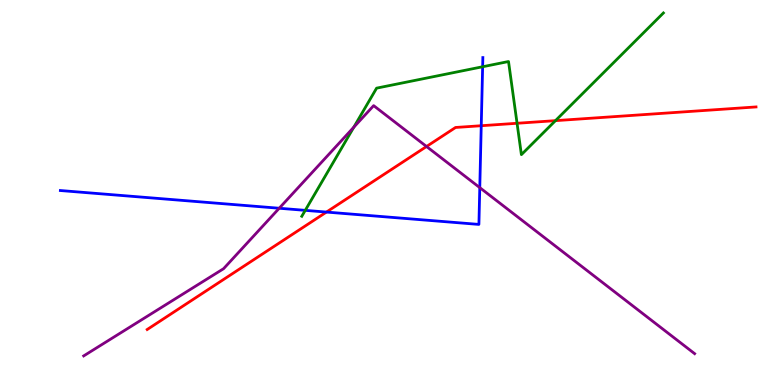[{'lines': ['blue', 'red'], 'intersections': [{'x': 4.21, 'y': 4.49}, {'x': 6.21, 'y': 6.73}]}, {'lines': ['green', 'red'], 'intersections': [{'x': 6.67, 'y': 6.8}, {'x': 7.17, 'y': 6.87}]}, {'lines': ['purple', 'red'], 'intersections': [{'x': 5.5, 'y': 6.19}]}, {'lines': ['blue', 'green'], 'intersections': [{'x': 3.94, 'y': 4.54}, {'x': 6.23, 'y': 8.27}]}, {'lines': ['blue', 'purple'], 'intersections': [{'x': 3.6, 'y': 4.59}, {'x': 6.19, 'y': 5.13}]}, {'lines': ['green', 'purple'], 'intersections': [{'x': 4.57, 'y': 6.7}]}]